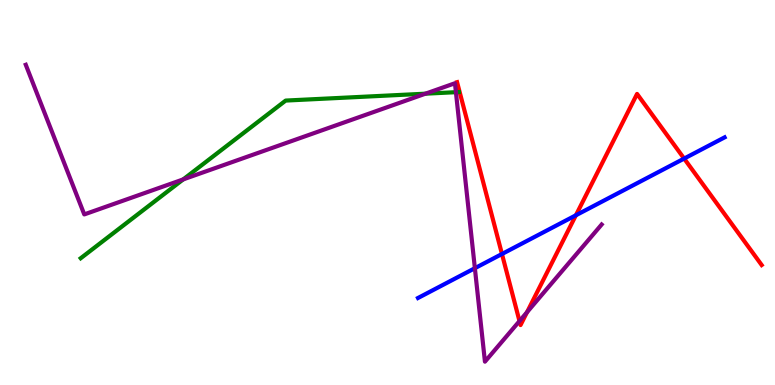[{'lines': ['blue', 'red'], 'intersections': [{'x': 6.48, 'y': 3.4}, {'x': 7.43, 'y': 4.41}, {'x': 8.83, 'y': 5.88}]}, {'lines': ['green', 'red'], 'intersections': []}, {'lines': ['purple', 'red'], 'intersections': [{'x': 6.7, 'y': 1.66}, {'x': 6.8, 'y': 1.89}]}, {'lines': ['blue', 'green'], 'intersections': []}, {'lines': ['blue', 'purple'], 'intersections': [{'x': 6.13, 'y': 3.03}]}, {'lines': ['green', 'purple'], 'intersections': [{'x': 2.36, 'y': 5.34}, {'x': 5.49, 'y': 7.57}, {'x': 5.88, 'y': 7.61}]}]